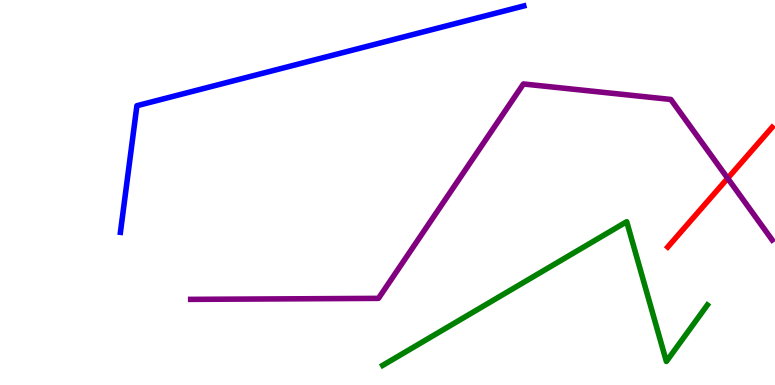[{'lines': ['blue', 'red'], 'intersections': []}, {'lines': ['green', 'red'], 'intersections': []}, {'lines': ['purple', 'red'], 'intersections': [{'x': 9.39, 'y': 5.37}]}, {'lines': ['blue', 'green'], 'intersections': []}, {'lines': ['blue', 'purple'], 'intersections': []}, {'lines': ['green', 'purple'], 'intersections': []}]